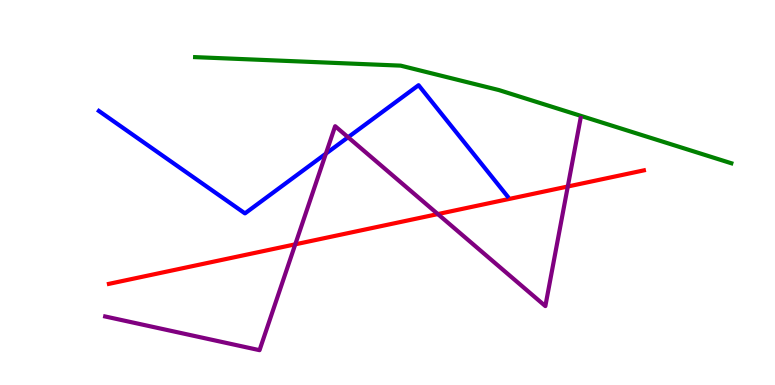[{'lines': ['blue', 'red'], 'intersections': []}, {'lines': ['green', 'red'], 'intersections': []}, {'lines': ['purple', 'red'], 'intersections': [{'x': 3.81, 'y': 3.65}, {'x': 5.65, 'y': 4.44}, {'x': 7.33, 'y': 5.16}]}, {'lines': ['blue', 'green'], 'intersections': []}, {'lines': ['blue', 'purple'], 'intersections': [{'x': 4.2, 'y': 6.01}, {'x': 4.49, 'y': 6.43}]}, {'lines': ['green', 'purple'], 'intersections': []}]